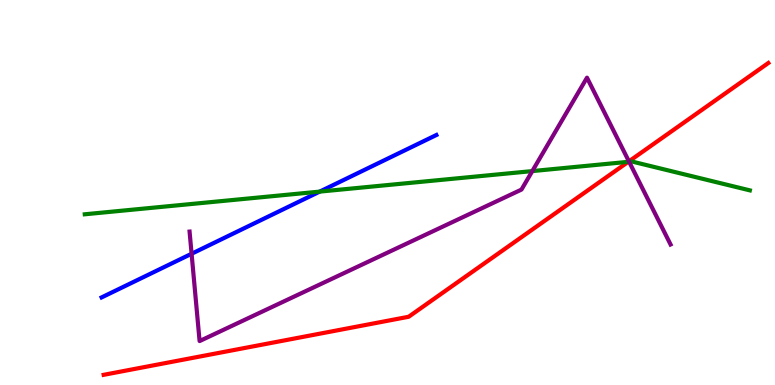[{'lines': ['blue', 'red'], 'intersections': []}, {'lines': ['green', 'red'], 'intersections': [{'x': 8.11, 'y': 5.8}]}, {'lines': ['purple', 'red'], 'intersections': [{'x': 8.12, 'y': 5.81}]}, {'lines': ['blue', 'green'], 'intersections': [{'x': 4.13, 'y': 5.02}]}, {'lines': ['blue', 'purple'], 'intersections': [{'x': 2.47, 'y': 3.41}]}, {'lines': ['green', 'purple'], 'intersections': [{'x': 6.87, 'y': 5.56}, {'x': 8.12, 'y': 5.8}]}]